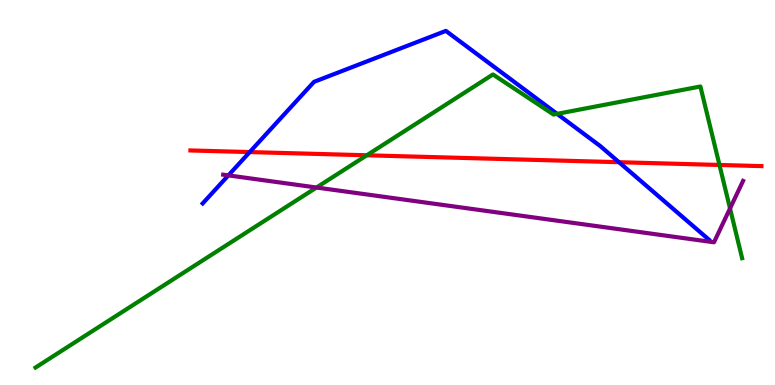[{'lines': ['blue', 'red'], 'intersections': [{'x': 3.22, 'y': 6.05}, {'x': 7.99, 'y': 5.79}]}, {'lines': ['green', 'red'], 'intersections': [{'x': 4.73, 'y': 5.97}, {'x': 9.28, 'y': 5.72}]}, {'lines': ['purple', 'red'], 'intersections': []}, {'lines': ['blue', 'green'], 'intersections': [{'x': 7.19, 'y': 7.04}]}, {'lines': ['blue', 'purple'], 'intersections': [{'x': 2.95, 'y': 5.44}]}, {'lines': ['green', 'purple'], 'intersections': [{'x': 4.08, 'y': 5.13}, {'x': 9.42, 'y': 4.59}]}]